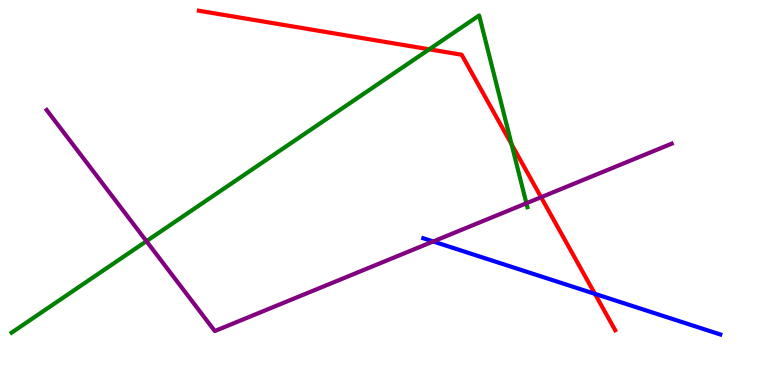[{'lines': ['blue', 'red'], 'intersections': [{'x': 7.68, 'y': 2.37}]}, {'lines': ['green', 'red'], 'intersections': [{'x': 5.54, 'y': 8.72}, {'x': 6.6, 'y': 6.25}]}, {'lines': ['purple', 'red'], 'intersections': [{'x': 6.98, 'y': 4.88}]}, {'lines': ['blue', 'green'], 'intersections': []}, {'lines': ['blue', 'purple'], 'intersections': [{'x': 5.59, 'y': 3.73}]}, {'lines': ['green', 'purple'], 'intersections': [{'x': 1.89, 'y': 3.74}, {'x': 6.79, 'y': 4.72}]}]